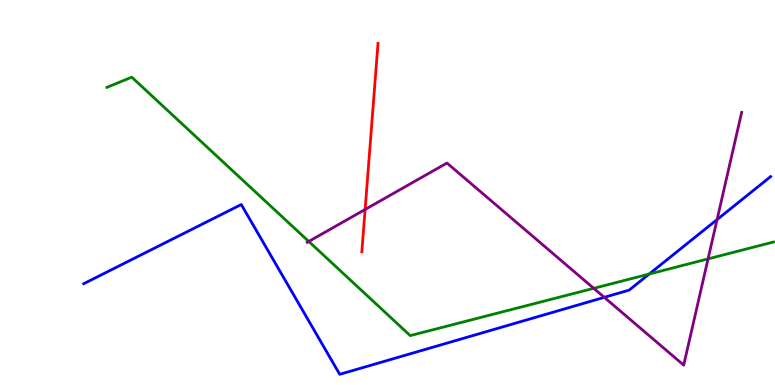[{'lines': ['blue', 'red'], 'intersections': []}, {'lines': ['green', 'red'], 'intersections': []}, {'lines': ['purple', 'red'], 'intersections': [{'x': 4.71, 'y': 4.56}]}, {'lines': ['blue', 'green'], 'intersections': [{'x': 8.38, 'y': 2.88}]}, {'lines': ['blue', 'purple'], 'intersections': [{'x': 7.8, 'y': 2.28}, {'x': 9.25, 'y': 4.3}]}, {'lines': ['green', 'purple'], 'intersections': [{'x': 3.98, 'y': 3.73}, {'x': 7.66, 'y': 2.51}, {'x': 9.14, 'y': 3.28}]}]